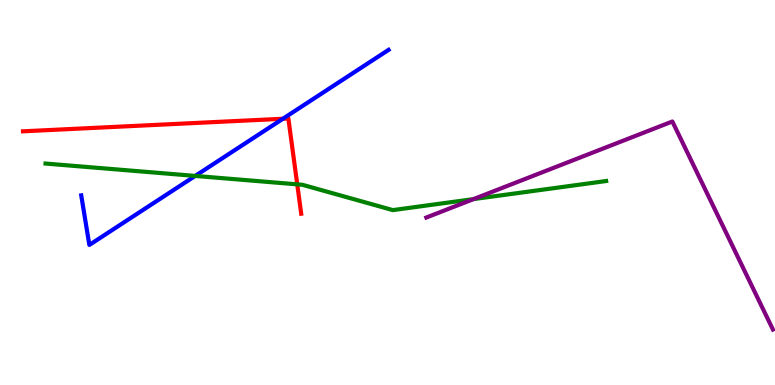[{'lines': ['blue', 'red'], 'intersections': [{'x': 3.65, 'y': 6.92}]}, {'lines': ['green', 'red'], 'intersections': [{'x': 3.84, 'y': 5.21}]}, {'lines': ['purple', 'red'], 'intersections': []}, {'lines': ['blue', 'green'], 'intersections': [{'x': 2.52, 'y': 5.43}]}, {'lines': ['blue', 'purple'], 'intersections': []}, {'lines': ['green', 'purple'], 'intersections': [{'x': 6.11, 'y': 4.83}]}]